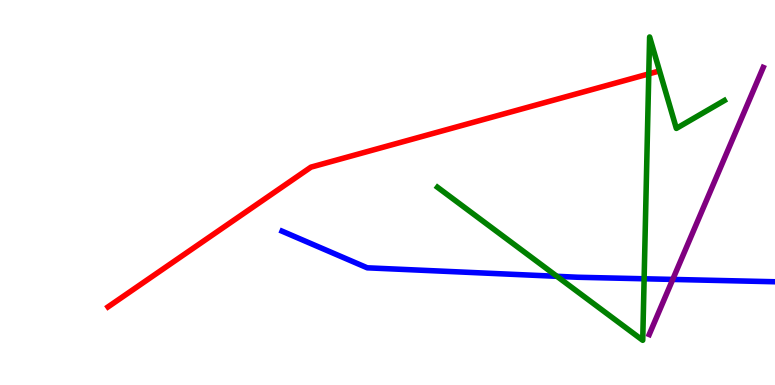[{'lines': ['blue', 'red'], 'intersections': []}, {'lines': ['green', 'red'], 'intersections': [{'x': 8.37, 'y': 8.08}]}, {'lines': ['purple', 'red'], 'intersections': []}, {'lines': ['blue', 'green'], 'intersections': [{'x': 7.19, 'y': 2.82}, {'x': 8.31, 'y': 2.76}]}, {'lines': ['blue', 'purple'], 'intersections': [{'x': 8.68, 'y': 2.74}]}, {'lines': ['green', 'purple'], 'intersections': []}]